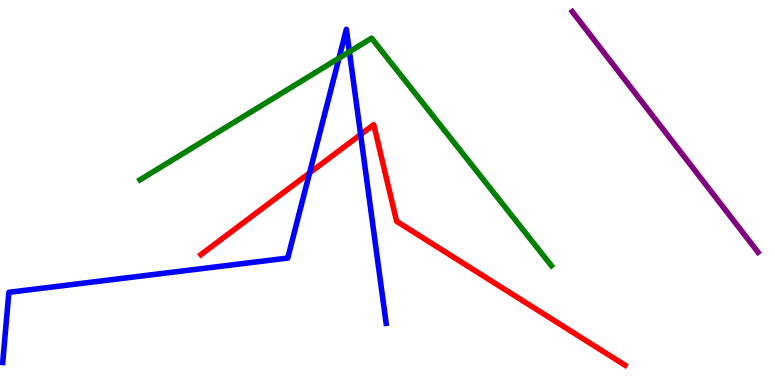[{'lines': ['blue', 'red'], 'intersections': [{'x': 3.99, 'y': 5.51}, {'x': 4.65, 'y': 6.5}]}, {'lines': ['green', 'red'], 'intersections': []}, {'lines': ['purple', 'red'], 'intersections': []}, {'lines': ['blue', 'green'], 'intersections': [{'x': 4.37, 'y': 8.49}, {'x': 4.51, 'y': 8.66}]}, {'lines': ['blue', 'purple'], 'intersections': []}, {'lines': ['green', 'purple'], 'intersections': []}]